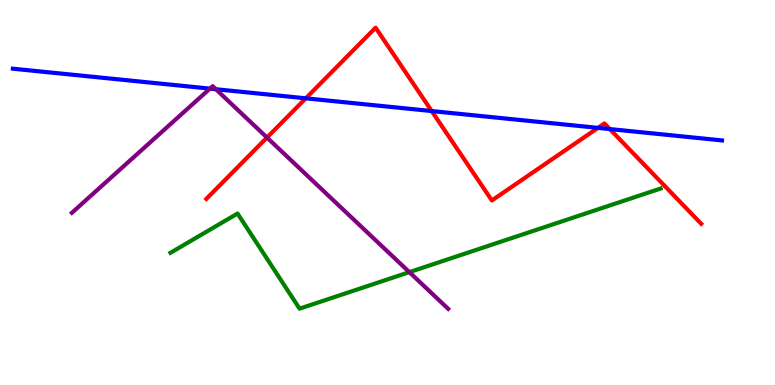[{'lines': ['blue', 'red'], 'intersections': [{'x': 3.95, 'y': 7.45}, {'x': 5.57, 'y': 7.12}, {'x': 7.72, 'y': 6.68}, {'x': 7.87, 'y': 6.65}]}, {'lines': ['green', 'red'], 'intersections': []}, {'lines': ['purple', 'red'], 'intersections': [{'x': 3.45, 'y': 6.43}]}, {'lines': ['blue', 'green'], 'intersections': []}, {'lines': ['blue', 'purple'], 'intersections': [{'x': 2.71, 'y': 7.7}, {'x': 2.79, 'y': 7.68}]}, {'lines': ['green', 'purple'], 'intersections': [{'x': 5.28, 'y': 2.93}]}]